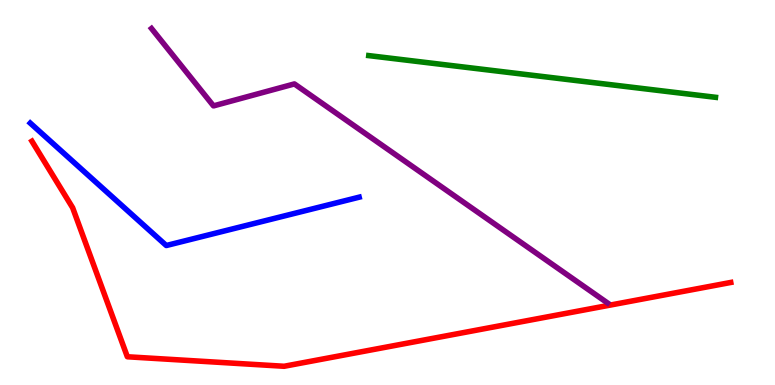[{'lines': ['blue', 'red'], 'intersections': []}, {'lines': ['green', 'red'], 'intersections': []}, {'lines': ['purple', 'red'], 'intersections': []}, {'lines': ['blue', 'green'], 'intersections': []}, {'lines': ['blue', 'purple'], 'intersections': []}, {'lines': ['green', 'purple'], 'intersections': []}]